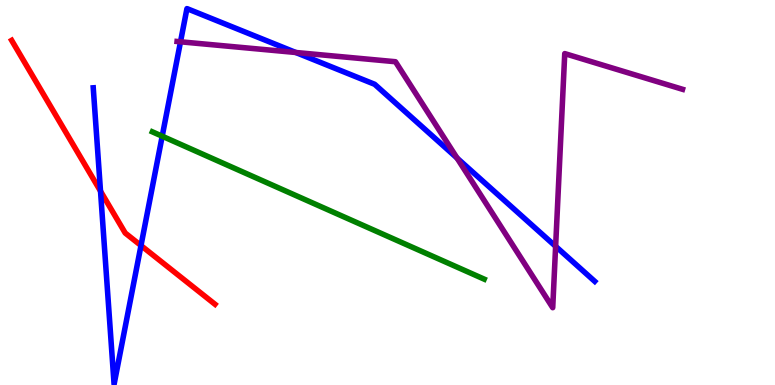[{'lines': ['blue', 'red'], 'intersections': [{'x': 1.3, 'y': 5.04}, {'x': 1.82, 'y': 3.62}]}, {'lines': ['green', 'red'], 'intersections': []}, {'lines': ['purple', 'red'], 'intersections': []}, {'lines': ['blue', 'green'], 'intersections': [{'x': 2.09, 'y': 6.46}]}, {'lines': ['blue', 'purple'], 'intersections': [{'x': 2.33, 'y': 8.91}, {'x': 3.82, 'y': 8.64}, {'x': 5.9, 'y': 5.89}, {'x': 7.17, 'y': 3.6}]}, {'lines': ['green', 'purple'], 'intersections': []}]